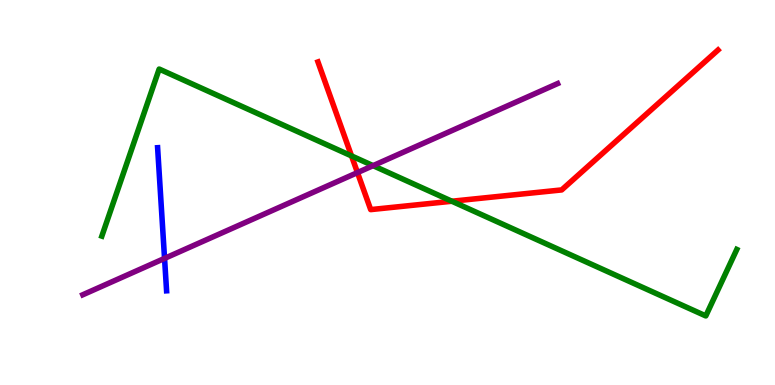[{'lines': ['blue', 'red'], 'intersections': []}, {'lines': ['green', 'red'], 'intersections': [{'x': 4.54, 'y': 5.95}, {'x': 5.83, 'y': 4.77}]}, {'lines': ['purple', 'red'], 'intersections': [{'x': 4.61, 'y': 5.52}]}, {'lines': ['blue', 'green'], 'intersections': []}, {'lines': ['blue', 'purple'], 'intersections': [{'x': 2.12, 'y': 3.29}]}, {'lines': ['green', 'purple'], 'intersections': [{'x': 4.81, 'y': 5.7}]}]